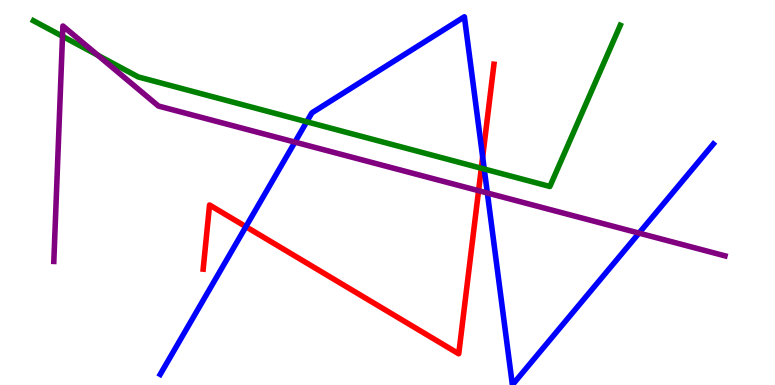[{'lines': ['blue', 'red'], 'intersections': [{'x': 3.17, 'y': 4.11}, {'x': 6.23, 'y': 5.92}]}, {'lines': ['green', 'red'], 'intersections': [{'x': 6.21, 'y': 5.63}]}, {'lines': ['purple', 'red'], 'intersections': [{'x': 6.18, 'y': 5.05}]}, {'lines': ['blue', 'green'], 'intersections': [{'x': 3.96, 'y': 6.84}, {'x': 6.25, 'y': 5.61}]}, {'lines': ['blue', 'purple'], 'intersections': [{'x': 3.81, 'y': 6.31}, {'x': 6.29, 'y': 4.99}, {'x': 8.25, 'y': 3.95}]}, {'lines': ['green', 'purple'], 'intersections': [{'x': 0.806, 'y': 9.06}, {'x': 1.26, 'y': 8.56}]}]